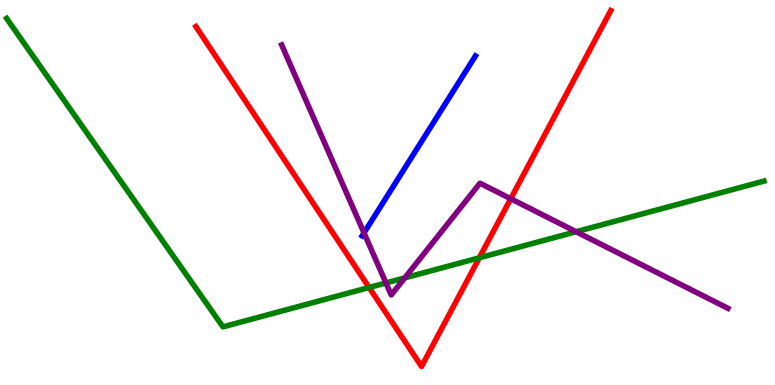[{'lines': ['blue', 'red'], 'intersections': []}, {'lines': ['green', 'red'], 'intersections': [{'x': 4.76, 'y': 2.53}, {'x': 6.18, 'y': 3.3}]}, {'lines': ['purple', 'red'], 'intersections': [{'x': 6.59, 'y': 4.84}]}, {'lines': ['blue', 'green'], 'intersections': []}, {'lines': ['blue', 'purple'], 'intersections': [{'x': 4.7, 'y': 3.95}]}, {'lines': ['green', 'purple'], 'intersections': [{'x': 4.98, 'y': 2.65}, {'x': 5.22, 'y': 2.78}, {'x': 7.43, 'y': 3.98}]}]